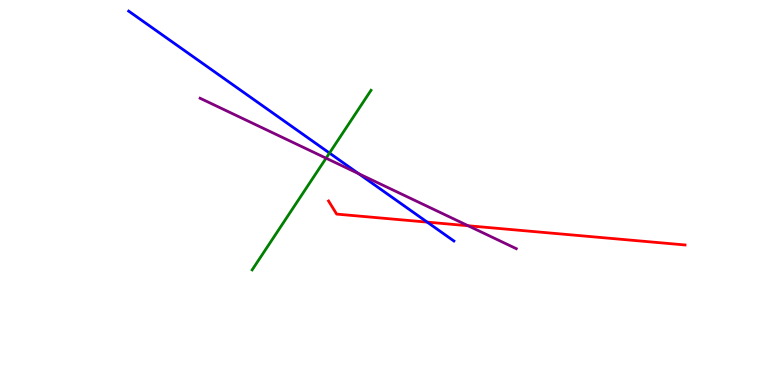[{'lines': ['blue', 'red'], 'intersections': [{'x': 5.51, 'y': 4.23}]}, {'lines': ['green', 'red'], 'intersections': []}, {'lines': ['purple', 'red'], 'intersections': [{'x': 6.04, 'y': 4.14}]}, {'lines': ['blue', 'green'], 'intersections': [{'x': 4.25, 'y': 6.02}]}, {'lines': ['blue', 'purple'], 'intersections': [{'x': 4.63, 'y': 5.49}]}, {'lines': ['green', 'purple'], 'intersections': [{'x': 4.21, 'y': 5.89}]}]